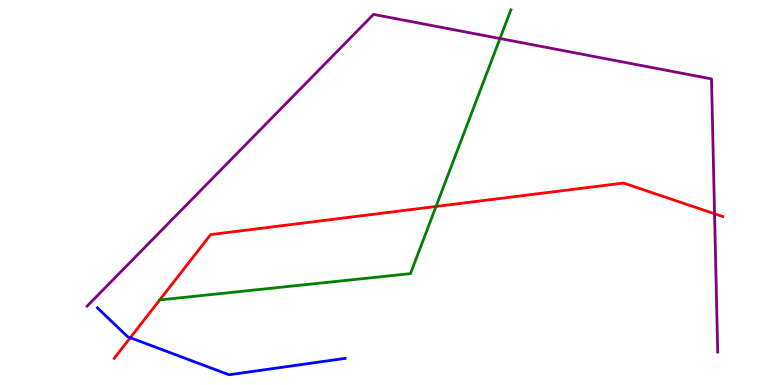[{'lines': ['blue', 'red'], 'intersections': [{'x': 1.68, 'y': 1.23}]}, {'lines': ['green', 'red'], 'intersections': [{'x': 5.63, 'y': 4.64}]}, {'lines': ['purple', 'red'], 'intersections': [{'x': 9.22, 'y': 4.45}]}, {'lines': ['blue', 'green'], 'intersections': []}, {'lines': ['blue', 'purple'], 'intersections': []}, {'lines': ['green', 'purple'], 'intersections': [{'x': 6.45, 'y': 9.0}]}]